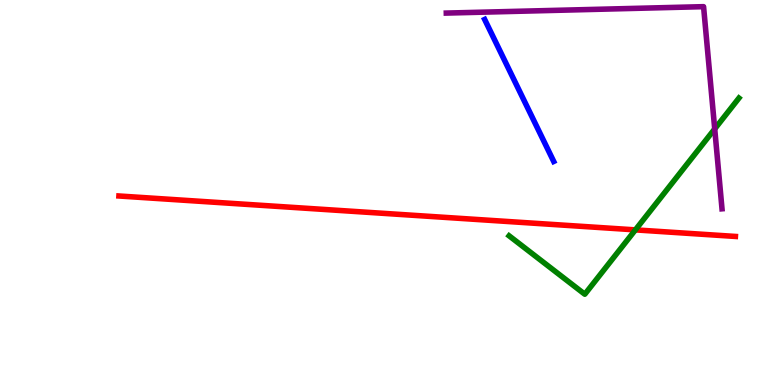[{'lines': ['blue', 'red'], 'intersections': []}, {'lines': ['green', 'red'], 'intersections': [{'x': 8.2, 'y': 4.03}]}, {'lines': ['purple', 'red'], 'intersections': []}, {'lines': ['blue', 'green'], 'intersections': []}, {'lines': ['blue', 'purple'], 'intersections': []}, {'lines': ['green', 'purple'], 'intersections': [{'x': 9.22, 'y': 6.65}]}]